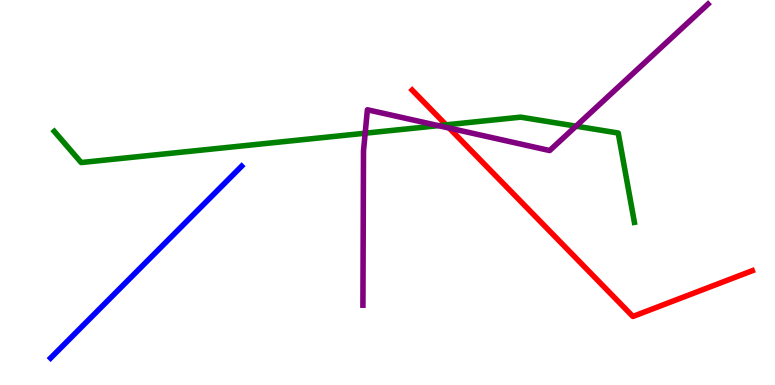[{'lines': ['blue', 'red'], 'intersections': []}, {'lines': ['green', 'red'], 'intersections': [{'x': 5.76, 'y': 6.76}]}, {'lines': ['purple', 'red'], 'intersections': [{'x': 5.8, 'y': 6.67}]}, {'lines': ['blue', 'green'], 'intersections': []}, {'lines': ['blue', 'purple'], 'intersections': []}, {'lines': ['green', 'purple'], 'intersections': [{'x': 4.71, 'y': 6.54}, {'x': 5.66, 'y': 6.74}, {'x': 7.43, 'y': 6.72}]}]